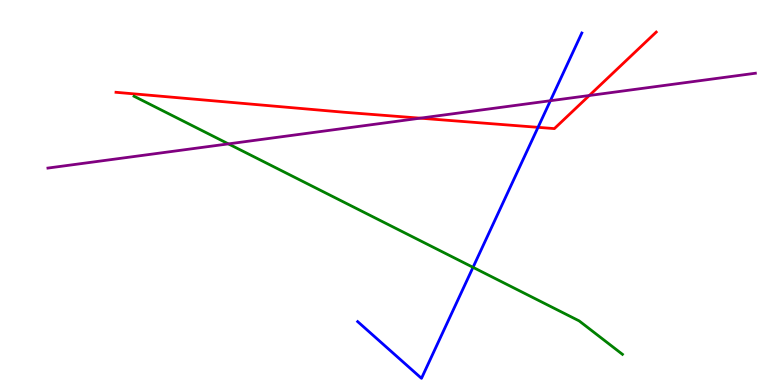[{'lines': ['blue', 'red'], 'intersections': [{'x': 6.94, 'y': 6.69}]}, {'lines': ['green', 'red'], 'intersections': []}, {'lines': ['purple', 'red'], 'intersections': [{'x': 5.42, 'y': 6.93}, {'x': 7.6, 'y': 7.52}]}, {'lines': ['blue', 'green'], 'intersections': [{'x': 6.1, 'y': 3.06}]}, {'lines': ['blue', 'purple'], 'intersections': [{'x': 7.1, 'y': 7.38}]}, {'lines': ['green', 'purple'], 'intersections': [{'x': 2.95, 'y': 6.26}]}]